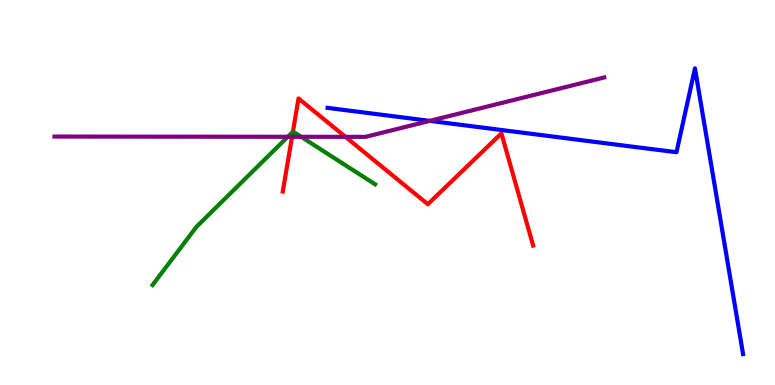[{'lines': ['blue', 'red'], 'intersections': []}, {'lines': ['green', 'red'], 'intersections': [{'x': 3.78, 'y': 6.58}]}, {'lines': ['purple', 'red'], 'intersections': [{'x': 3.77, 'y': 6.45}, {'x': 4.46, 'y': 6.45}]}, {'lines': ['blue', 'green'], 'intersections': []}, {'lines': ['blue', 'purple'], 'intersections': [{'x': 5.55, 'y': 6.86}]}, {'lines': ['green', 'purple'], 'intersections': [{'x': 3.71, 'y': 6.45}, {'x': 3.89, 'y': 6.45}]}]